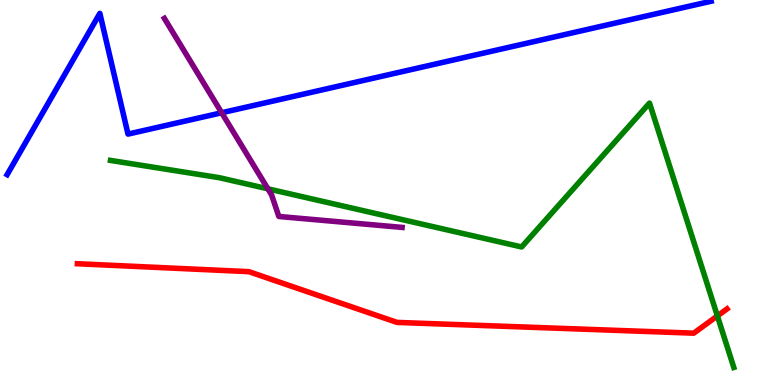[{'lines': ['blue', 'red'], 'intersections': []}, {'lines': ['green', 'red'], 'intersections': [{'x': 9.26, 'y': 1.79}]}, {'lines': ['purple', 'red'], 'intersections': []}, {'lines': ['blue', 'green'], 'intersections': []}, {'lines': ['blue', 'purple'], 'intersections': [{'x': 2.86, 'y': 7.07}]}, {'lines': ['green', 'purple'], 'intersections': [{'x': 3.46, 'y': 5.1}]}]